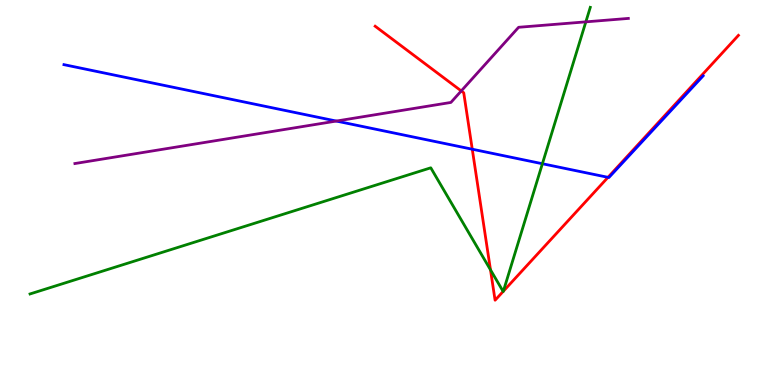[{'lines': ['blue', 'red'], 'intersections': [{'x': 6.09, 'y': 6.12}, {'x': 7.85, 'y': 5.39}]}, {'lines': ['green', 'red'], 'intersections': [{'x': 6.33, 'y': 2.99}, {'x': 6.49, 'y': 2.43}, {'x': 6.49, 'y': 2.44}]}, {'lines': ['purple', 'red'], 'intersections': [{'x': 5.95, 'y': 7.64}]}, {'lines': ['blue', 'green'], 'intersections': [{'x': 7.0, 'y': 5.75}]}, {'lines': ['blue', 'purple'], 'intersections': [{'x': 4.34, 'y': 6.86}]}, {'lines': ['green', 'purple'], 'intersections': [{'x': 7.56, 'y': 9.43}]}]